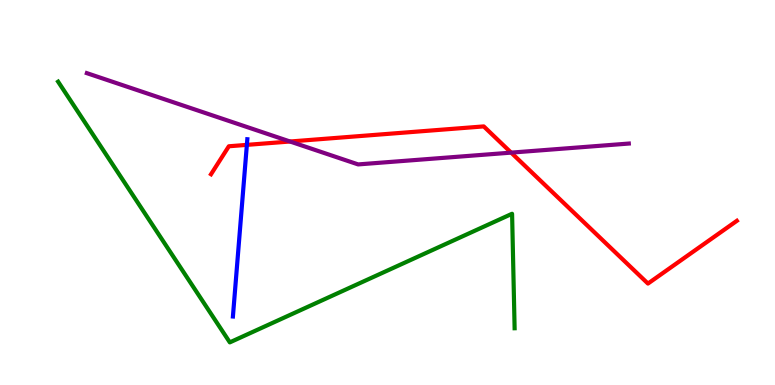[{'lines': ['blue', 'red'], 'intersections': [{'x': 3.19, 'y': 6.24}]}, {'lines': ['green', 'red'], 'intersections': []}, {'lines': ['purple', 'red'], 'intersections': [{'x': 3.74, 'y': 6.32}, {'x': 6.6, 'y': 6.04}]}, {'lines': ['blue', 'green'], 'intersections': []}, {'lines': ['blue', 'purple'], 'intersections': []}, {'lines': ['green', 'purple'], 'intersections': []}]